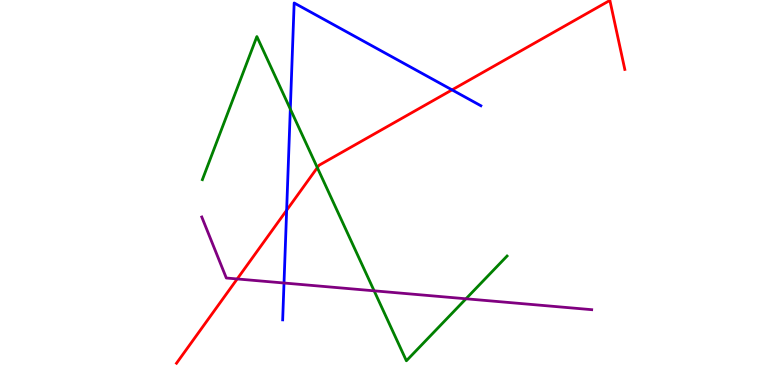[{'lines': ['blue', 'red'], 'intersections': [{'x': 3.7, 'y': 4.54}, {'x': 5.83, 'y': 7.67}]}, {'lines': ['green', 'red'], 'intersections': [{'x': 4.09, 'y': 5.65}]}, {'lines': ['purple', 'red'], 'intersections': [{'x': 3.06, 'y': 2.75}]}, {'lines': ['blue', 'green'], 'intersections': [{'x': 3.75, 'y': 7.17}]}, {'lines': ['blue', 'purple'], 'intersections': [{'x': 3.66, 'y': 2.65}]}, {'lines': ['green', 'purple'], 'intersections': [{'x': 4.83, 'y': 2.45}, {'x': 6.01, 'y': 2.24}]}]